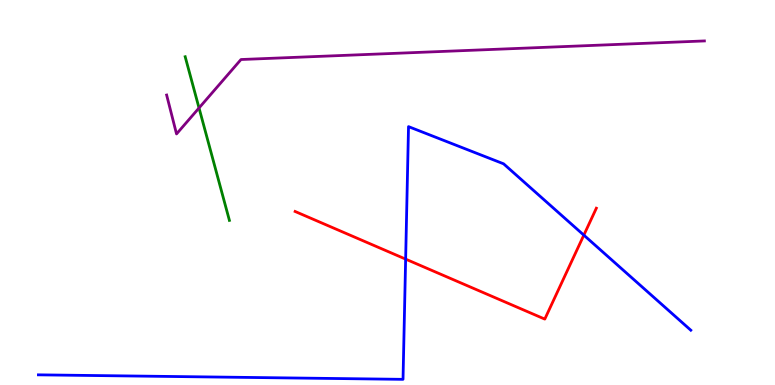[{'lines': ['blue', 'red'], 'intersections': [{'x': 5.23, 'y': 3.27}, {'x': 7.53, 'y': 3.89}]}, {'lines': ['green', 'red'], 'intersections': []}, {'lines': ['purple', 'red'], 'intersections': []}, {'lines': ['blue', 'green'], 'intersections': []}, {'lines': ['blue', 'purple'], 'intersections': []}, {'lines': ['green', 'purple'], 'intersections': [{'x': 2.57, 'y': 7.2}]}]